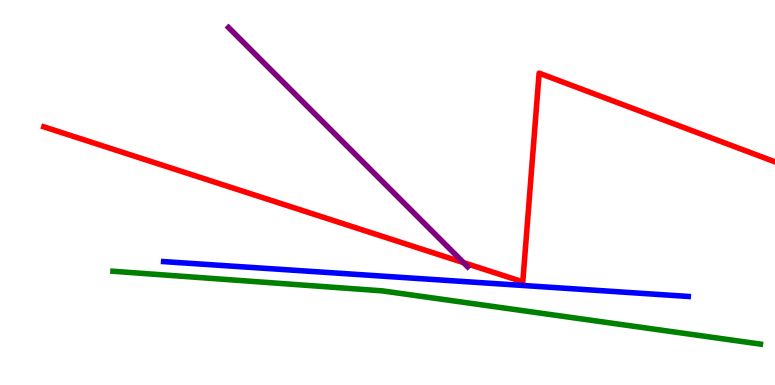[{'lines': ['blue', 'red'], 'intersections': []}, {'lines': ['green', 'red'], 'intersections': []}, {'lines': ['purple', 'red'], 'intersections': [{'x': 5.98, 'y': 3.18}]}, {'lines': ['blue', 'green'], 'intersections': []}, {'lines': ['blue', 'purple'], 'intersections': []}, {'lines': ['green', 'purple'], 'intersections': []}]